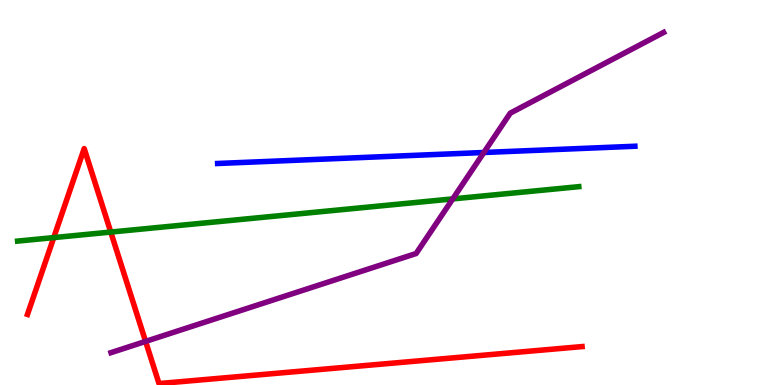[{'lines': ['blue', 'red'], 'intersections': []}, {'lines': ['green', 'red'], 'intersections': [{'x': 0.694, 'y': 3.83}, {'x': 1.43, 'y': 3.97}]}, {'lines': ['purple', 'red'], 'intersections': [{'x': 1.88, 'y': 1.13}]}, {'lines': ['blue', 'green'], 'intersections': []}, {'lines': ['blue', 'purple'], 'intersections': [{'x': 6.24, 'y': 6.04}]}, {'lines': ['green', 'purple'], 'intersections': [{'x': 5.84, 'y': 4.83}]}]